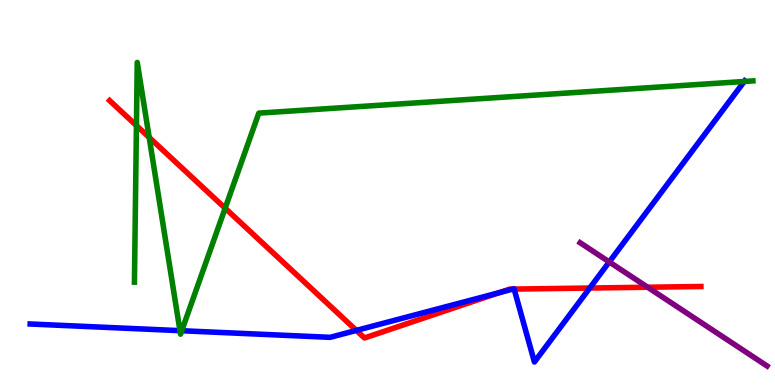[{'lines': ['blue', 'red'], 'intersections': [{'x': 4.6, 'y': 1.42}, {'x': 6.44, 'y': 2.4}, {'x': 6.62, 'y': 2.49}, {'x': 6.63, 'y': 2.49}, {'x': 7.61, 'y': 2.52}]}, {'lines': ['green', 'red'], 'intersections': [{'x': 1.76, 'y': 6.74}, {'x': 1.93, 'y': 6.43}, {'x': 2.91, 'y': 4.59}]}, {'lines': ['purple', 'red'], 'intersections': [{'x': 8.36, 'y': 2.54}]}, {'lines': ['blue', 'green'], 'intersections': [{'x': 2.32, 'y': 1.41}, {'x': 2.35, 'y': 1.41}, {'x': 9.6, 'y': 7.88}]}, {'lines': ['blue', 'purple'], 'intersections': [{'x': 7.86, 'y': 3.2}]}, {'lines': ['green', 'purple'], 'intersections': []}]